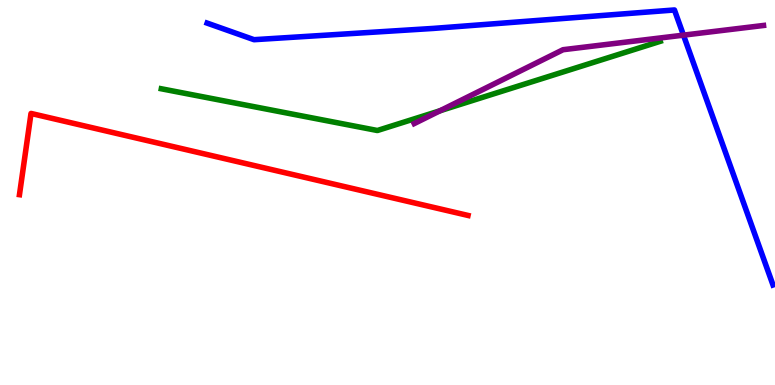[{'lines': ['blue', 'red'], 'intersections': []}, {'lines': ['green', 'red'], 'intersections': []}, {'lines': ['purple', 'red'], 'intersections': []}, {'lines': ['blue', 'green'], 'intersections': []}, {'lines': ['blue', 'purple'], 'intersections': [{'x': 8.82, 'y': 9.09}]}, {'lines': ['green', 'purple'], 'intersections': [{'x': 5.68, 'y': 7.12}]}]